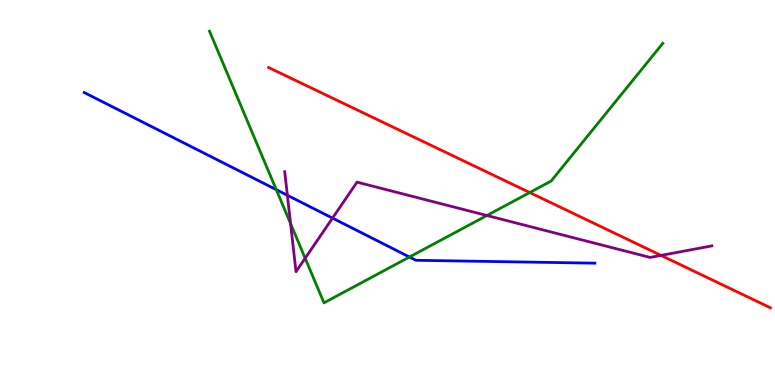[{'lines': ['blue', 'red'], 'intersections': []}, {'lines': ['green', 'red'], 'intersections': [{'x': 6.84, 'y': 5.0}]}, {'lines': ['purple', 'red'], 'intersections': [{'x': 8.53, 'y': 3.37}]}, {'lines': ['blue', 'green'], 'intersections': [{'x': 3.56, 'y': 5.07}, {'x': 5.28, 'y': 3.32}]}, {'lines': ['blue', 'purple'], 'intersections': [{'x': 3.71, 'y': 4.93}, {'x': 4.29, 'y': 4.33}]}, {'lines': ['green', 'purple'], 'intersections': [{'x': 3.75, 'y': 4.19}, {'x': 3.94, 'y': 3.29}, {'x': 6.28, 'y': 4.4}]}]